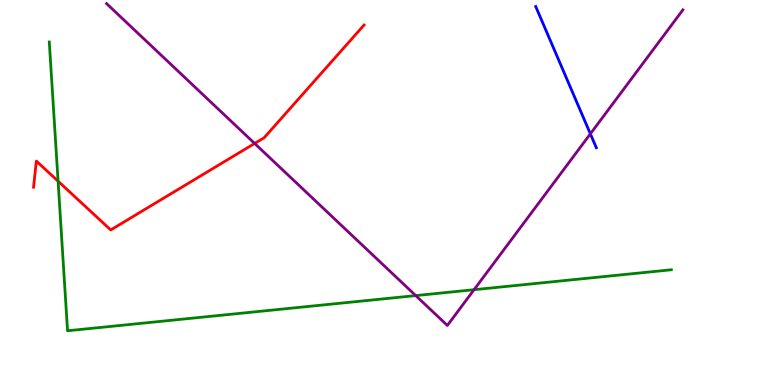[{'lines': ['blue', 'red'], 'intersections': []}, {'lines': ['green', 'red'], 'intersections': [{'x': 0.75, 'y': 5.29}]}, {'lines': ['purple', 'red'], 'intersections': [{'x': 3.29, 'y': 6.27}]}, {'lines': ['blue', 'green'], 'intersections': []}, {'lines': ['blue', 'purple'], 'intersections': [{'x': 7.62, 'y': 6.52}]}, {'lines': ['green', 'purple'], 'intersections': [{'x': 5.36, 'y': 2.32}, {'x': 6.12, 'y': 2.48}]}]